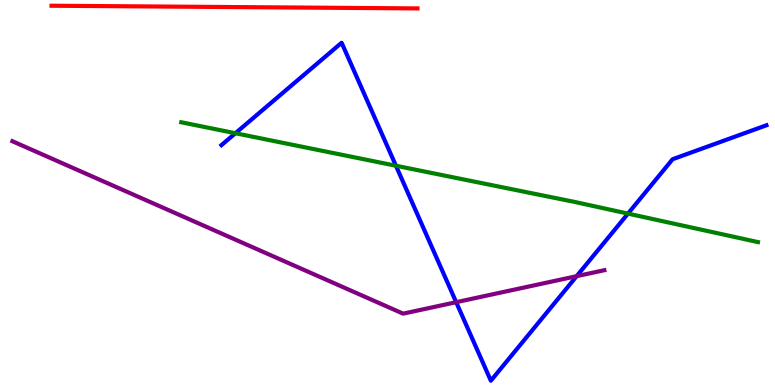[{'lines': ['blue', 'red'], 'intersections': []}, {'lines': ['green', 'red'], 'intersections': []}, {'lines': ['purple', 'red'], 'intersections': []}, {'lines': ['blue', 'green'], 'intersections': [{'x': 3.04, 'y': 6.54}, {'x': 5.11, 'y': 5.7}, {'x': 8.1, 'y': 4.45}]}, {'lines': ['blue', 'purple'], 'intersections': [{'x': 5.89, 'y': 2.15}, {'x': 7.44, 'y': 2.83}]}, {'lines': ['green', 'purple'], 'intersections': []}]